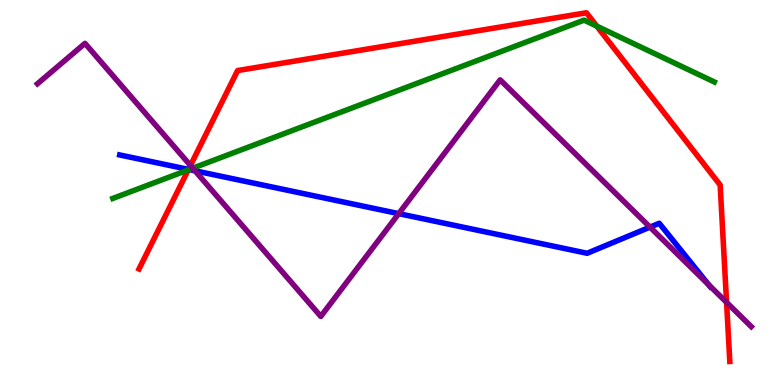[{'lines': ['blue', 'red'], 'intersections': [{'x': 2.43, 'y': 5.6}]}, {'lines': ['green', 'red'], 'intersections': [{'x': 2.43, 'y': 5.59}, {'x': 7.7, 'y': 9.32}]}, {'lines': ['purple', 'red'], 'intersections': [{'x': 2.46, 'y': 5.7}, {'x': 9.38, 'y': 2.15}]}, {'lines': ['blue', 'green'], 'intersections': [{'x': 2.44, 'y': 5.6}]}, {'lines': ['blue', 'purple'], 'intersections': [{'x': 2.52, 'y': 5.56}, {'x': 5.14, 'y': 4.45}, {'x': 8.39, 'y': 4.1}, {'x': 9.14, 'y': 2.6}]}, {'lines': ['green', 'purple'], 'intersections': [{'x': 2.49, 'y': 5.63}]}]